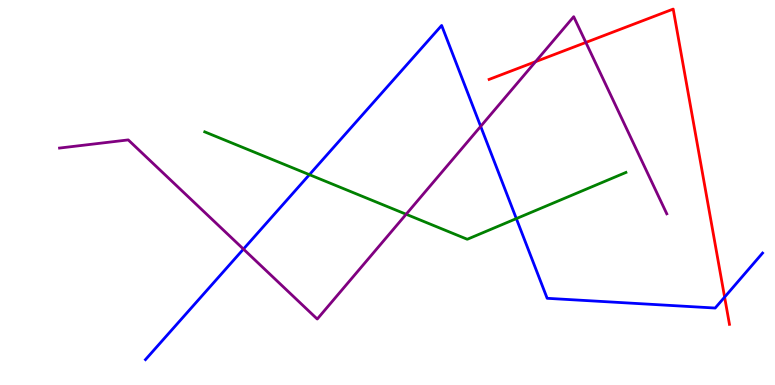[{'lines': ['blue', 'red'], 'intersections': [{'x': 9.35, 'y': 2.28}]}, {'lines': ['green', 'red'], 'intersections': []}, {'lines': ['purple', 'red'], 'intersections': [{'x': 6.91, 'y': 8.4}, {'x': 7.56, 'y': 8.9}]}, {'lines': ['blue', 'green'], 'intersections': [{'x': 3.99, 'y': 5.46}, {'x': 6.66, 'y': 4.32}]}, {'lines': ['blue', 'purple'], 'intersections': [{'x': 3.14, 'y': 3.53}, {'x': 6.2, 'y': 6.72}]}, {'lines': ['green', 'purple'], 'intersections': [{'x': 5.24, 'y': 4.43}]}]